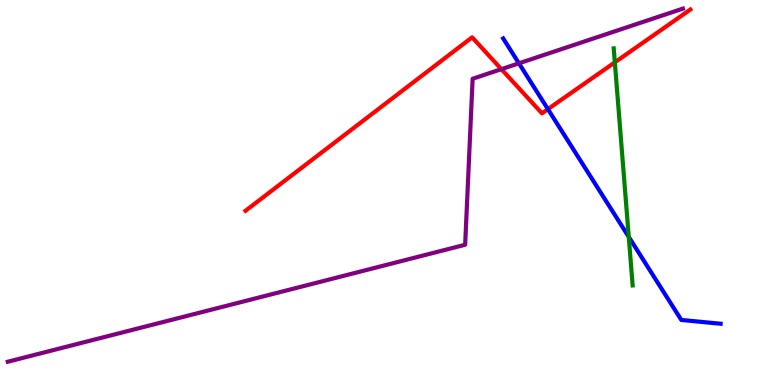[{'lines': ['blue', 'red'], 'intersections': [{'x': 7.07, 'y': 7.17}]}, {'lines': ['green', 'red'], 'intersections': [{'x': 7.93, 'y': 8.38}]}, {'lines': ['purple', 'red'], 'intersections': [{'x': 6.47, 'y': 8.2}]}, {'lines': ['blue', 'green'], 'intersections': [{'x': 8.11, 'y': 3.85}]}, {'lines': ['blue', 'purple'], 'intersections': [{'x': 6.7, 'y': 8.36}]}, {'lines': ['green', 'purple'], 'intersections': []}]